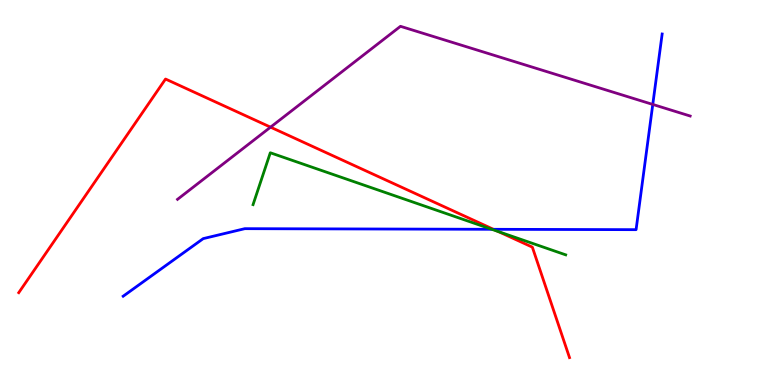[{'lines': ['blue', 'red'], 'intersections': [{'x': 6.37, 'y': 4.04}]}, {'lines': ['green', 'red'], 'intersections': [{'x': 6.43, 'y': 3.98}]}, {'lines': ['purple', 'red'], 'intersections': [{'x': 3.49, 'y': 6.7}]}, {'lines': ['blue', 'green'], 'intersections': [{'x': 6.35, 'y': 4.04}]}, {'lines': ['blue', 'purple'], 'intersections': [{'x': 8.42, 'y': 7.29}]}, {'lines': ['green', 'purple'], 'intersections': []}]